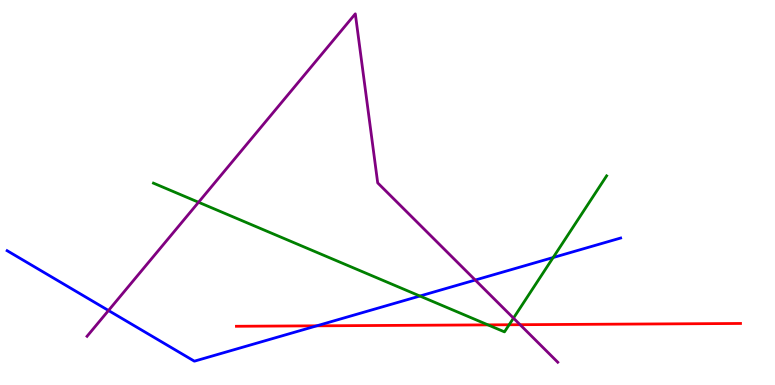[{'lines': ['blue', 'red'], 'intersections': [{'x': 4.09, 'y': 1.54}]}, {'lines': ['green', 'red'], 'intersections': [{'x': 6.3, 'y': 1.56}, {'x': 6.57, 'y': 1.56}]}, {'lines': ['purple', 'red'], 'intersections': [{'x': 6.71, 'y': 1.57}]}, {'lines': ['blue', 'green'], 'intersections': [{'x': 5.42, 'y': 2.31}, {'x': 7.14, 'y': 3.31}]}, {'lines': ['blue', 'purple'], 'intersections': [{'x': 1.4, 'y': 1.93}, {'x': 6.13, 'y': 2.73}]}, {'lines': ['green', 'purple'], 'intersections': [{'x': 2.56, 'y': 4.75}, {'x': 6.63, 'y': 1.74}]}]